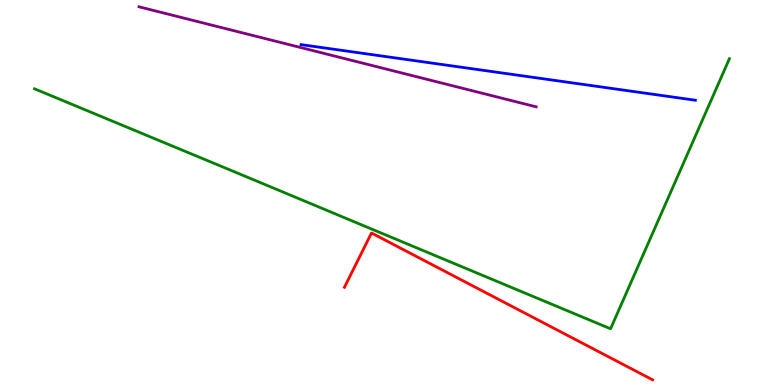[{'lines': ['blue', 'red'], 'intersections': []}, {'lines': ['green', 'red'], 'intersections': []}, {'lines': ['purple', 'red'], 'intersections': []}, {'lines': ['blue', 'green'], 'intersections': []}, {'lines': ['blue', 'purple'], 'intersections': []}, {'lines': ['green', 'purple'], 'intersections': []}]